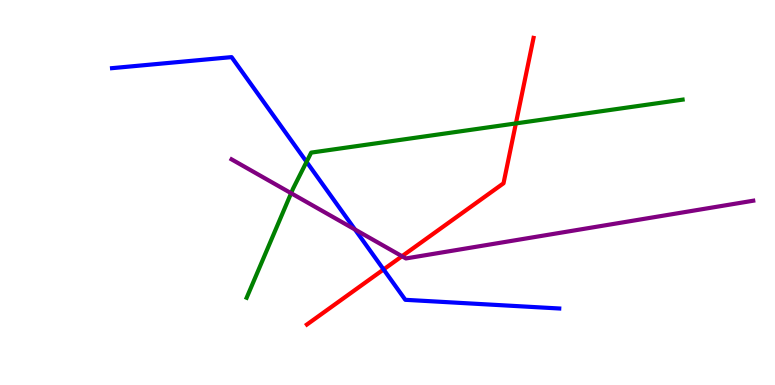[{'lines': ['blue', 'red'], 'intersections': [{'x': 4.95, 'y': 3.0}]}, {'lines': ['green', 'red'], 'intersections': [{'x': 6.66, 'y': 6.79}]}, {'lines': ['purple', 'red'], 'intersections': [{'x': 5.19, 'y': 3.34}]}, {'lines': ['blue', 'green'], 'intersections': [{'x': 3.96, 'y': 5.8}]}, {'lines': ['blue', 'purple'], 'intersections': [{'x': 4.58, 'y': 4.04}]}, {'lines': ['green', 'purple'], 'intersections': [{'x': 3.76, 'y': 4.98}]}]